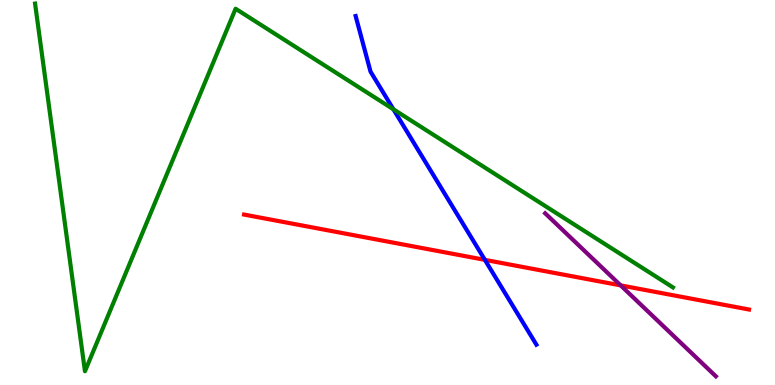[{'lines': ['blue', 'red'], 'intersections': [{'x': 6.26, 'y': 3.25}]}, {'lines': ['green', 'red'], 'intersections': []}, {'lines': ['purple', 'red'], 'intersections': [{'x': 8.01, 'y': 2.59}]}, {'lines': ['blue', 'green'], 'intersections': [{'x': 5.08, 'y': 7.16}]}, {'lines': ['blue', 'purple'], 'intersections': []}, {'lines': ['green', 'purple'], 'intersections': []}]